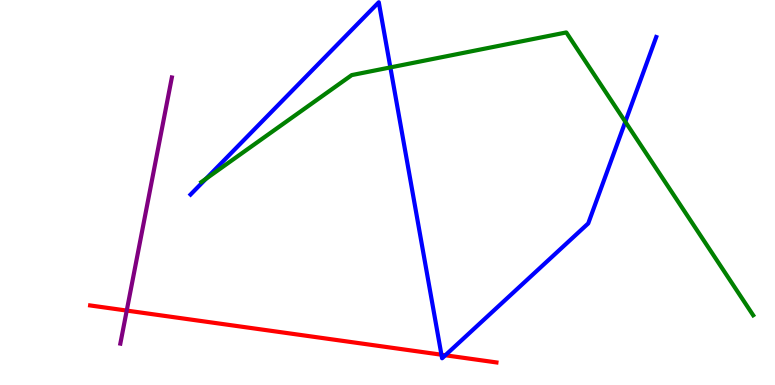[{'lines': ['blue', 'red'], 'intersections': [{'x': 5.7, 'y': 0.787}, {'x': 5.75, 'y': 0.772}]}, {'lines': ['green', 'red'], 'intersections': []}, {'lines': ['purple', 'red'], 'intersections': [{'x': 1.64, 'y': 1.93}]}, {'lines': ['blue', 'green'], 'intersections': [{'x': 2.66, 'y': 5.36}, {'x': 5.04, 'y': 8.25}, {'x': 8.07, 'y': 6.84}]}, {'lines': ['blue', 'purple'], 'intersections': []}, {'lines': ['green', 'purple'], 'intersections': []}]